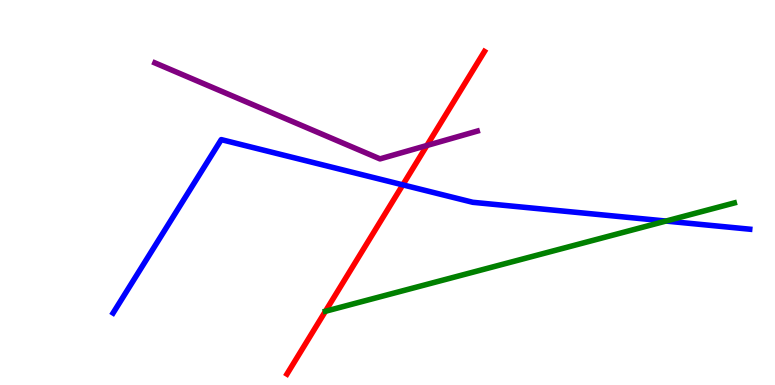[{'lines': ['blue', 'red'], 'intersections': [{'x': 5.2, 'y': 5.2}]}, {'lines': ['green', 'red'], 'intersections': []}, {'lines': ['purple', 'red'], 'intersections': [{'x': 5.51, 'y': 6.22}]}, {'lines': ['blue', 'green'], 'intersections': [{'x': 8.59, 'y': 4.26}]}, {'lines': ['blue', 'purple'], 'intersections': []}, {'lines': ['green', 'purple'], 'intersections': []}]